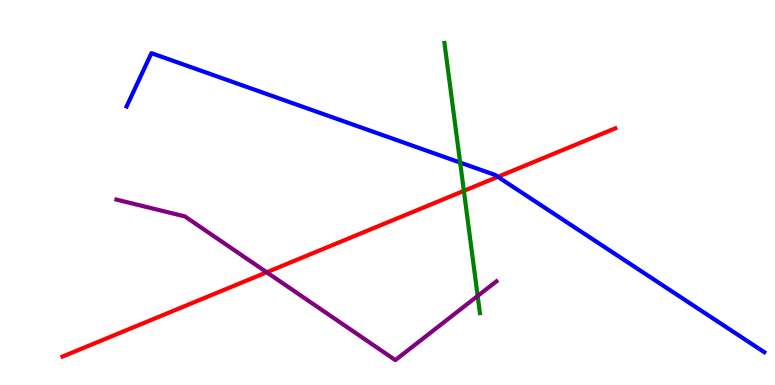[{'lines': ['blue', 'red'], 'intersections': [{'x': 6.42, 'y': 5.41}]}, {'lines': ['green', 'red'], 'intersections': [{'x': 5.99, 'y': 5.04}]}, {'lines': ['purple', 'red'], 'intersections': [{'x': 3.44, 'y': 2.93}]}, {'lines': ['blue', 'green'], 'intersections': [{'x': 5.94, 'y': 5.78}]}, {'lines': ['blue', 'purple'], 'intersections': []}, {'lines': ['green', 'purple'], 'intersections': [{'x': 6.16, 'y': 2.31}]}]